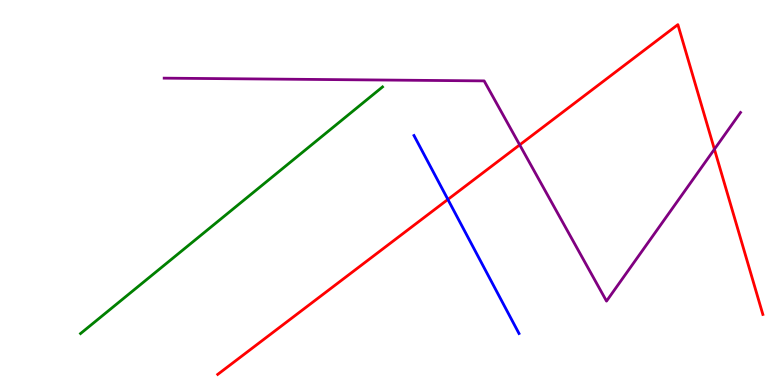[{'lines': ['blue', 'red'], 'intersections': [{'x': 5.78, 'y': 4.82}]}, {'lines': ['green', 'red'], 'intersections': []}, {'lines': ['purple', 'red'], 'intersections': [{'x': 6.71, 'y': 6.24}, {'x': 9.22, 'y': 6.12}]}, {'lines': ['blue', 'green'], 'intersections': []}, {'lines': ['blue', 'purple'], 'intersections': []}, {'lines': ['green', 'purple'], 'intersections': []}]